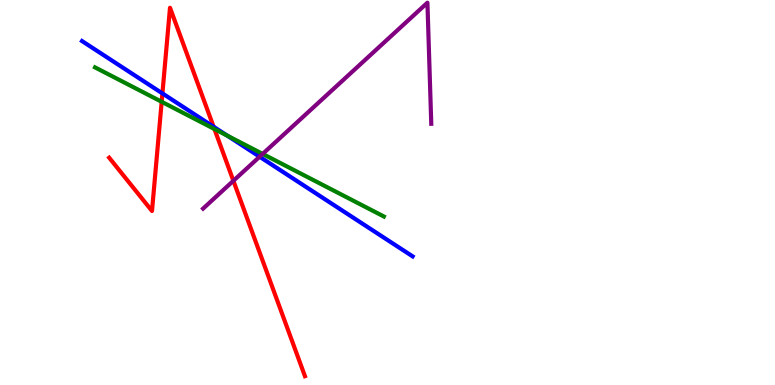[{'lines': ['blue', 'red'], 'intersections': [{'x': 2.1, 'y': 7.57}, {'x': 2.76, 'y': 6.71}]}, {'lines': ['green', 'red'], 'intersections': [{'x': 2.09, 'y': 7.36}, {'x': 2.77, 'y': 6.65}]}, {'lines': ['purple', 'red'], 'intersections': [{'x': 3.01, 'y': 5.3}]}, {'lines': ['blue', 'green'], 'intersections': [{'x': 2.93, 'y': 6.48}]}, {'lines': ['blue', 'purple'], 'intersections': [{'x': 3.35, 'y': 5.93}]}, {'lines': ['green', 'purple'], 'intersections': [{'x': 3.39, 'y': 6.0}]}]